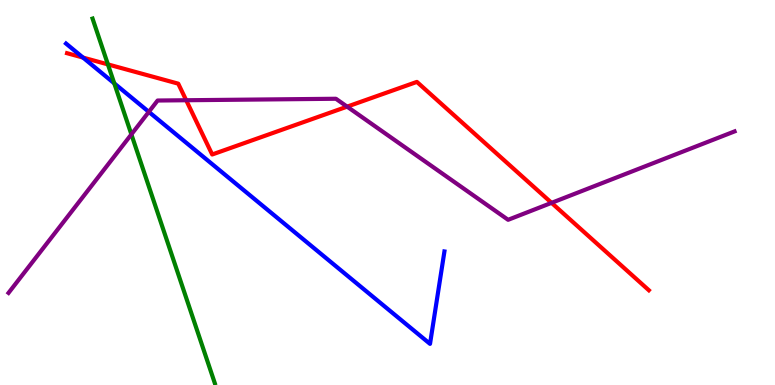[{'lines': ['blue', 'red'], 'intersections': [{'x': 1.07, 'y': 8.5}]}, {'lines': ['green', 'red'], 'intersections': [{'x': 1.39, 'y': 8.33}]}, {'lines': ['purple', 'red'], 'intersections': [{'x': 2.4, 'y': 7.4}, {'x': 4.48, 'y': 7.23}, {'x': 7.12, 'y': 4.73}]}, {'lines': ['blue', 'green'], 'intersections': [{'x': 1.47, 'y': 7.83}]}, {'lines': ['blue', 'purple'], 'intersections': [{'x': 1.92, 'y': 7.09}]}, {'lines': ['green', 'purple'], 'intersections': [{'x': 1.7, 'y': 6.51}]}]